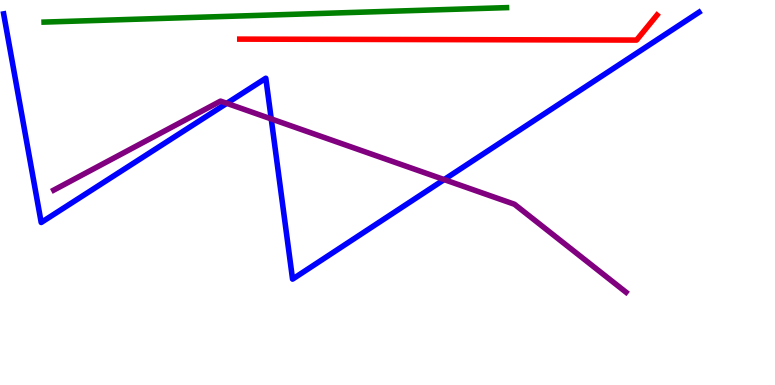[{'lines': ['blue', 'red'], 'intersections': []}, {'lines': ['green', 'red'], 'intersections': []}, {'lines': ['purple', 'red'], 'intersections': []}, {'lines': ['blue', 'green'], 'intersections': []}, {'lines': ['blue', 'purple'], 'intersections': [{'x': 2.93, 'y': 7.32}, {'x': 3.5, 'y': 6.91}, {'x': 5.73, 'y': 5.34}]}, {'lines': ['green', 'purple'], 'intersections': []}]